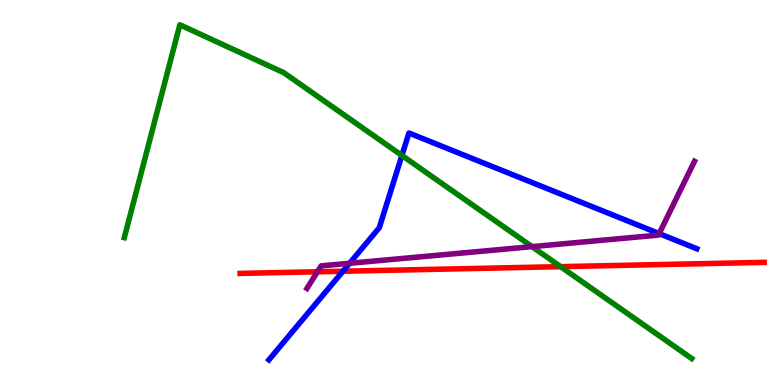[{'lines': ['blue', 'red'], 'intersections': [{'x': 4.42, 'y': 2.95}]}, {'lines': ['green', 'red'], 'intersections': [{'x': 7.23, 'y': 3.07}]}, {'lines': ['purple', 'red'], 'intersections': [{'x': 4.1, 'y': 2.94}]}, {'lines': ['blue', 'green'], 'intersections': [{'x': 5.19, 'y': 5.96}]}, {'lines': ['blue', 'purple'], 'intersections': [{'x': 4.51, 'y': 3.16}, {'x': 8.51, 'y': 3.93}]}, {'lines': ['green', 'purple'], 'intersections': [{'x': 6.87, 'y': 3.59}]}]